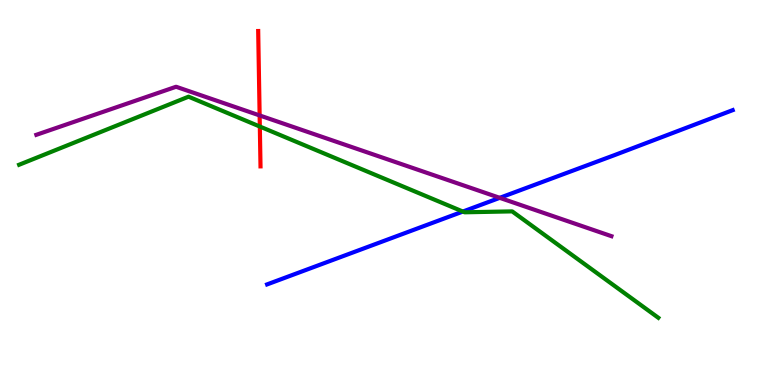[{'lines': ['blue', 'red'], 'intersections': []}, {'lines': ['green', 'red'], 'intersections': [{'x': 3.35, 'y': 6.71}]}, {'lines': ['purple', 'red'], 'intersections': [{'x': 3.35, 'y': 7.0}]}, {'lines': ['blue', 'green'], 'intersections': [{'x': 5.97, 'y': 4.51}]}, {'lines': ['blue', 'purple'], 'intersections': [{'x': 6.45, 'y': 4.86}]}, {'lines': ['green', 'purple'], 'intersections': []}]